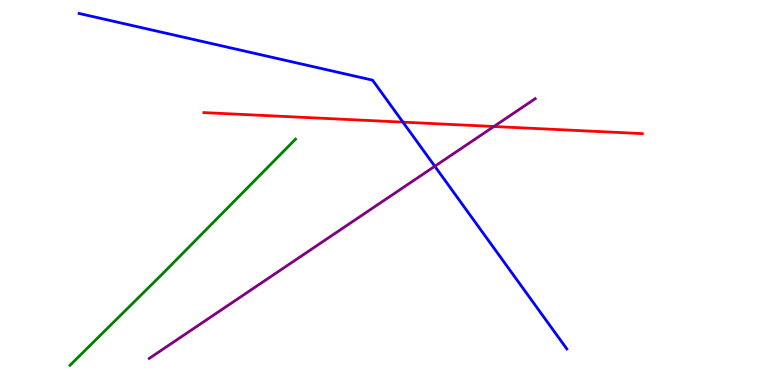[{'lines': ['blue', 'red'], 'intersections': [{'x': 5.2, 'y': 6.83}]}, {'lines': ['green', 'red'], 'intersections': []}, {'lines': ['purple', 'red'], 'intersections': [{'x': 6.37, 'y': 6.71}]}, {'lines': ['blue', 'green'], 'intersections': []}, {'lines': ['blue', 'purple'], 'intersections': [{'x': 5.61, 'y': 5.68}]}, {'lines': ['green', 'purple'], 'intersections': []}]